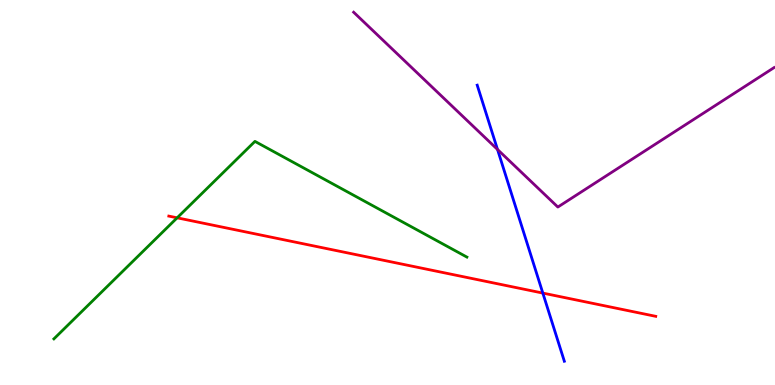[{'lines': ['blue', 'red'], 'intersections': [{'x': 7.0, 'y': 2.39}]}, {'lines': ['green', 'red'], 'intersections': [{'x': 2.29, 'y': 4.34}]}, {'lines': ['purple', 'red'], 'intersections': []}, {'lines': ['blue', 'green'], 'intersections': []}, {'lines': ['blue', 'purple'], 'intersections': [{'x': 6.42, 'y': 6.12}]}, {'lines': ['green', 'purple'], 'intersections': []}]